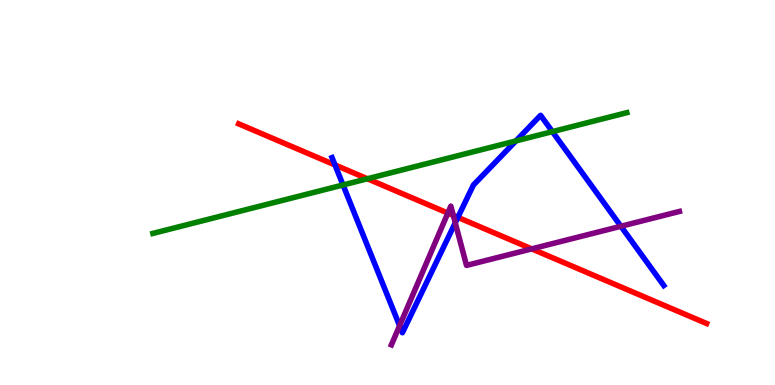[{'lines': ['blue', 'red'], 'intersections': [{'x': 4.32, 'y': 5.72}, {'x': 5.91, 'y': 4.35}]}, {'lines': ['green', 'red'], 'intersections': [{'x': 4.74, 'y': 5.36}]}, {'lines': ['purple', 'red'], 'intersections': [{'x': 5.78, 'y': 4.47}, {'x': 5.85, 'y': 4.4}, {'x': 6.86, 'y': 3.54}]}, {'lines': ['blue', 'green'], 'intersections': [{'x': 4.43, 'y': 5.2}, {'x': 6.66, 'y': 6.34}, {'x': 7.13, 'y': 6.58}]}, {'lines': ['blue', 'purple'], 'intersections': [{'x': 5.16, 'y': 1.54}, {'x': 5.87, 'y': 4.21}, {'x': 8.01, 'y': 4.12}]}, {'lines': ['green', 'purple'], 'intersections': []}]